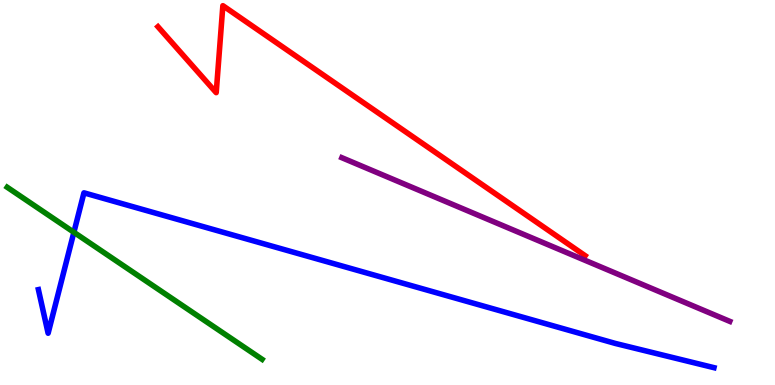[{'lines': ['blue', 'red'], 'intersections': []}, {'lines': ['green', 'red'], 'intersections': []}, {'lines': ['purple', 'red'], 'intersections': []}, {'lines': ['blue', 'green'], 'intersections': [{'x': 0.953, 'y': 3.97}]}, {'lines': ['blue', 'purple'], 'intersections': []}, {'lines': ['green', 'purple'], 'intersections': []}]